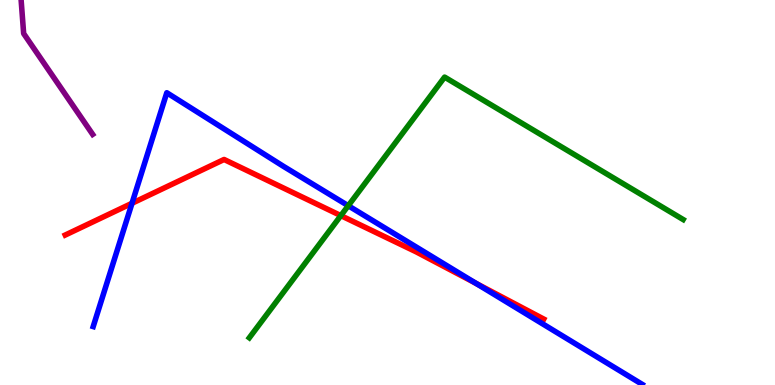[{'lines': ['blue', 'red'], 'intersections': [{'x': 1.7, 'y': 4.72}, {'x': 6.14, 'y': 2.64}]}, {'lines': ['green', 'red'], 'intersections': [{'x': 4.4, 'y': 4.4}]}, {'lines': ['purple', 'red'], 'intersections': []}, {'lines': ['blue', 'green'], 'intersections': [{'x': 4.49, 'y': 4.66}]}, {'lines': ['blue', 'purple'], 'intersections': []}, {'lines': ['green', 'purple'], 'intersections': []}]